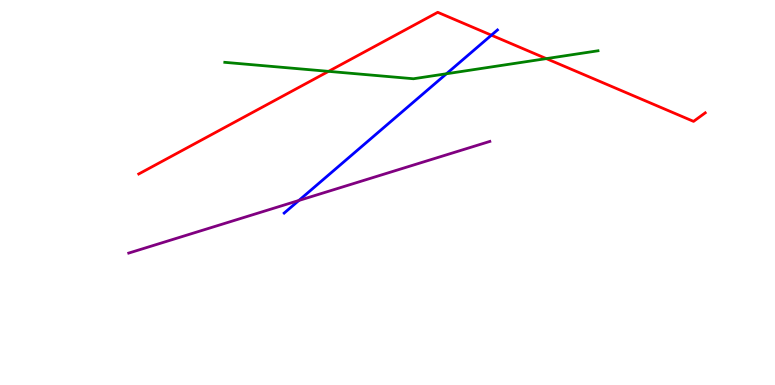[{'lines': ['blue', 'red'], 'intersections': [{'x': 6.34, 'y': 9.09}]}, {'lines': ['green', 'red'], 'intersections': [{'x': 4.24, 'y': 8.15}, {'x': 7.05, 'y': 8.48}]}, {'lines': ['purple', 'red'], 'intersections': []}, {'lines': ['blue', 'green'], 'intersections': [{'x': 5.76, 'y': 8.08}]}, {'lines': ['blue', 'purple'], 'intersections': [{'x': 3.86, 'y': 4.79}]}, {'lines': ['green', 'purple'], 'intersections': []}]